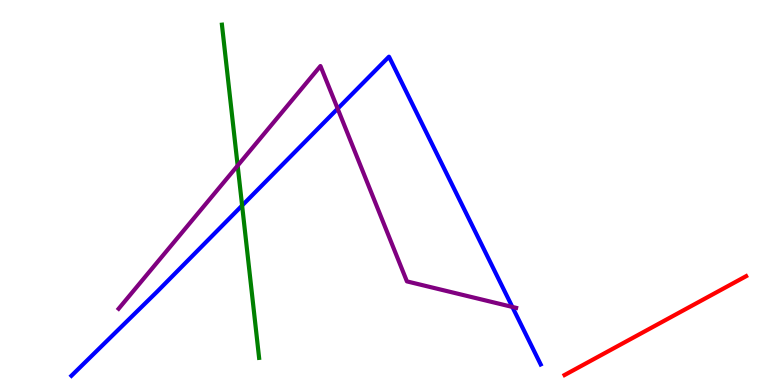[{'lines': ['blue', 'red'], 'intersections': []}, {'lines': ['green', 'red'], 'intersections': []}, {'lines': ['purple', 'red'], 'intersections': []}, {'lines': ['blue', 'green'], 'intersections': [{'x': 3.12, 'y': 4.66}]}, {'lines': ['blue', 'purple'], 'intersections': [{'x': 4.36, 'y': 7.18}, {'x': 6.61, 'y': 2.03}]}, {'lines': ['green', 'purple'], 'intersections': [{'x': 3.07, 'y': 5.7}]}]